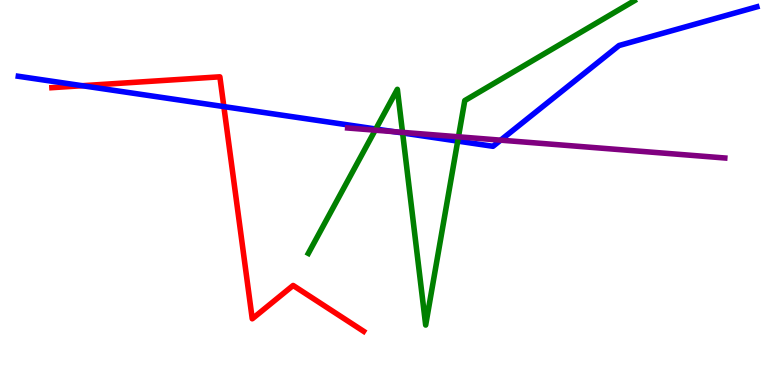[{'lines': ['blue', 'red'], 'intersections': [{'x': 1.06, 'y': 7.77}, {'x': 2.89, 'y': 7.23}]}, {'lines': ['green', 'red'], 'intersections': []}, {'lines': ['purple', 'red'], 'intersections': []}, {'lines': ['blue', 'green'], 'intersections': [{'x': 4.85, 'y': 6.65}, {'x': 5.19, 'y': 6.55}, {'x': 5.91, 'y': 6.34}]}, {'lines': ['blue', 'purple'], 'intersections': [{'x': 5.08, 'y': 6.58}, {'x': 6.46, 'y': 6.36}]}, {'lines': ['green', 'purple'], 'intersections': [{'x': 4.84, 'y': 6.62}, {'x': 5.19, 'y': 6.56}, {'x': 5.92, 'y': 6.45}]}]